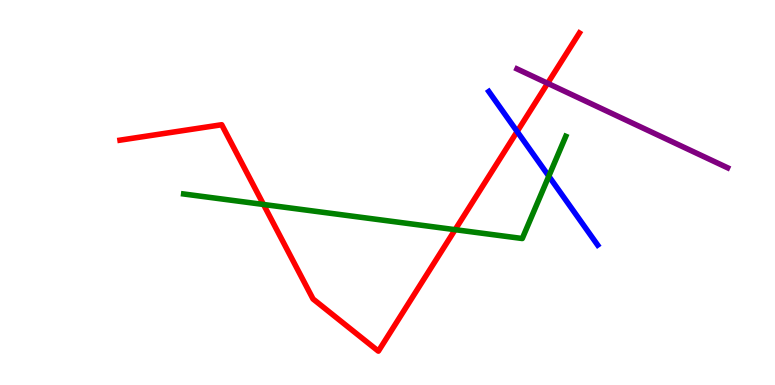[{'lines': ['blue', 'red'], 'intersections': [{'x': 6.67, 'y': 6.58}]}, {'lines': ['green', 'red'], 'intersections': [{'x': 3.4, 'y': 4.69}, {'x': 5.87, 'y': 4.03}]}, {'lines': ['purple', 'red'], 'intersections': [{'x': 7.07, 'y': 7.84}]}, {'lines': ['blue', 'green'], 'intersections': [{'x': 7.08, 'y': 5.42}]}, {'lines': ['blue', 'purple'], 'intersections': []}, {'lines': ['green', 'purple'], 'intersections': []}]